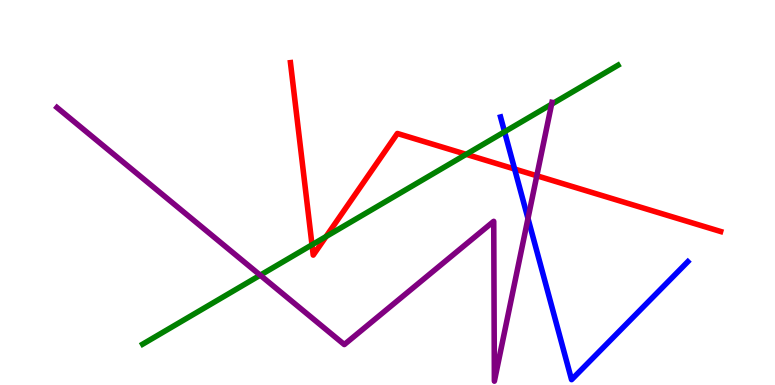[{'lines': ['blue', 'red'], 'intersections': [{'x': 6.64, 'y': 5.61}]}, {'lines': ['green', 'red'], 'intersections': [{'x': 4.03, 'y': 3.64}, {'x': 4.21, 'y': 3.86}, {'x': 6.01, 'y': 5.99}]}, {'lines': ['purple', 'red'], 'intersections': [{'x': 6.93, 'y': 5.43}]}, {'lines': ['blue', 'green'], 'intersections': [{'x': 6.51, 'y': 6.58}]}, {'lines': ['blue', 'purple'], 'intersections': [{'x': 6.81, 'y': 4.33}]}, {'lines': ['green', 'purple'], 'intersections': [{'x': 3.36, 'y': 2.85}, {'x': 7.12, 'y': 7.29}]}]